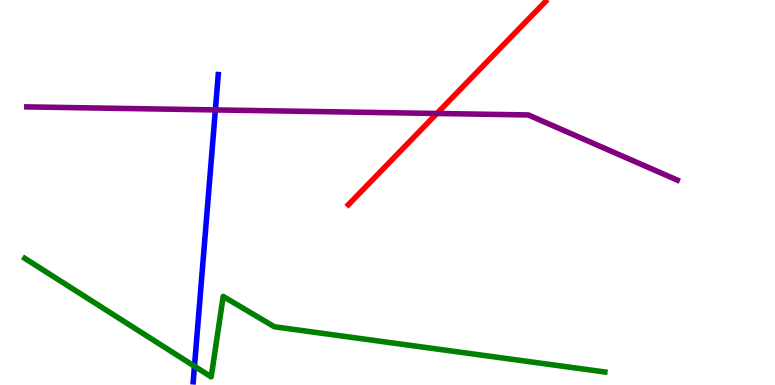[{'lines': ['blue', 'red'], 'intersections': []}, {'lines': ['green', 'red'], 'intersections': []}, {'lines': ['purple', 'red'], 'intersections': [{'x': 5.64, 'y': 7.05}]}, {'lines': ['blue', 'green'], 'intersections': [{'x': 2.51, 'y': 0.488}]}, {'lines': ['blue', 'purple'], 'intersections': [{'x': 2.78, 'y': 7.15}]}, {'lines': ['green', 'purple'], 'intersections': []}]